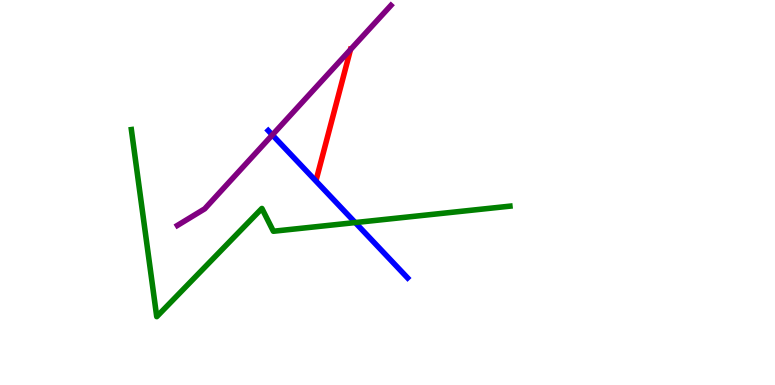[{'lines': ['blue', 'red'], 'intersections': []}, {'lines': ['green', 'red'], 'intersections': []}, {'lines': ['purple', 'red'], 'intersections': [{'x': 4.52, 'y': 8.71}]}, {'lines': ['blue', 'green'], 'intersections': [{'x': 4.58, 'y': 4.22}]}, {'lines': ['blue', 'purple'], 'intersections': [{'x': 3.51, 'y': 6.49}]}, {'lines': ['green', 'purple'], 'intersections': []}]